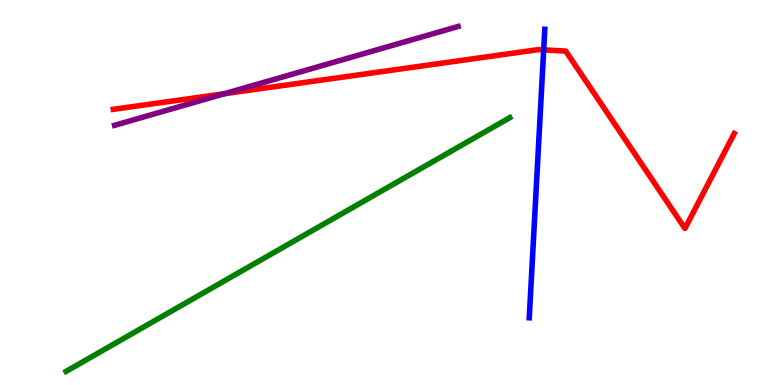[{'lines': ['blue', 'red'], 'intersections': [{'x': 7.02, 'y': 8.7}]}, {'lines': ['green', 'red'], 'intersections': []}, {'lines': ['purple', 'red'], 'intersections': [{'x': 2.89, 'y': 7.57}]}, {'lines': ['blue', 'green'], 'intersections': []}, {'lines': ['blue', 'purple'], 'intersections': []}, {'lines': ['green', 'purple'], 'intersections': []}]